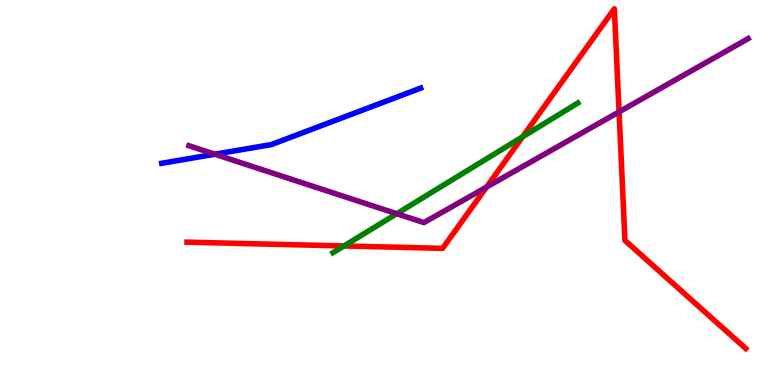[{'lines': ['blue', 'red'], 'intersections': []}, {'lines': ['green', 'red'], 'intersections': [{'x': 4.44, 'y': 3.61}, {'x': 6.74, 'y': 6.45}]}, {'lines': ['purple', 'red'], 'intersections': [{'x': 6.28, 'y': 5.14}, {'x': 7.99, 'y': 7.09}]}, {'lines': ['blue', 'green'], 'intersections': []}, {'lines': ['blue', 'purple'], 'intersections': [{'x': 2.77, 'y': 5.99}]}, {'lines': ['green', 'purple'], 'intersections': [{'x': 5.12, 'y': 4.45}]}]